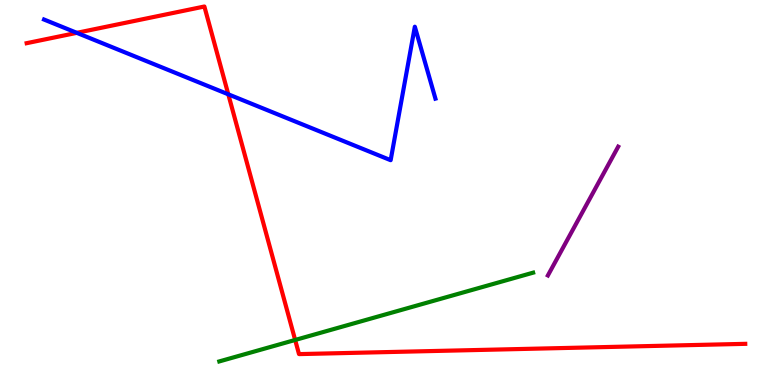[{'lines': ['blue', 'red'], 'intersections': [{'x': 0.991, 'y': 9.15}, {'x': 2.95, 'y': 7.55}]}, {'lines': ['green', 'red'], 'intersections': [{'x': 3.81, 'y': 1.17}]}, {'lines': ['purple', 'red'], 'intersections': []}, {'lines': ['blue', 'green'], 'intersections': []}, {'lines': ['blue', 'purple'], 'intersections': []}, {'lines': ['green', 'purple'], 'intersections': []}]